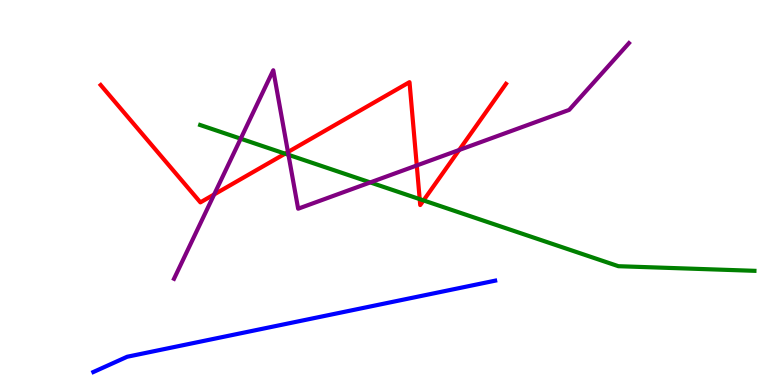[{'lines': ['blue', 'red'], 'intersections': []}, {'lines': ['green', 'red'], 'intersections': [{'x': 3.68, 'y': 6.01}, {'x': 5.42, 'y': 4.83}, {'x': 5.46, 'y': 4.79}]}, {'lines': ['purple', 'red'], 'intersections': [{'x': 2.76, 'y': 4.95}, {'x': 3.72, 'y': 6.05}, {'x': 5.38, 'y': 5.7}, {'x': 5.92, 'y': 6.1}]}, {'lines': ['blue', 'green'], 'intersections': []}, {'lines': ['blue', 'purple'], 'intersections': []}, {'lines': ['green', 'purple'], 'intersections': [{'x': 3.11, 'y': 6.4}, {'x': 3.72, 'y': 5.98}, {'x': 4.78, 'y': 5.26}]}]